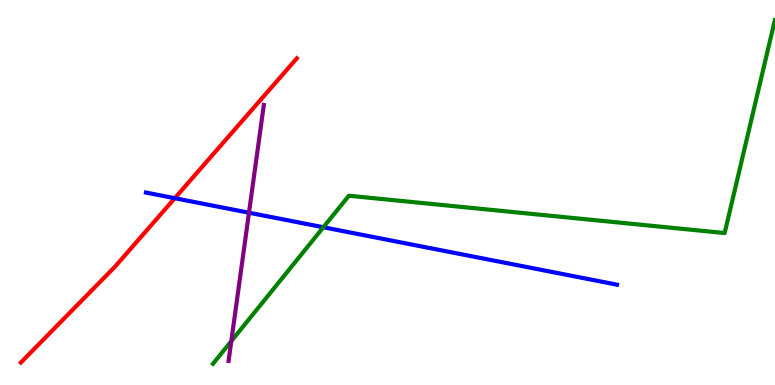[{'lines': ['blue', 'red'], 'intersections': [{'x': 2.26, 'y': 4.85}]}, {'lines': ['green', 'red'], 'intersections': []}, {'lines': ['purple', 'red'], 'intersections': []}, {'lines': ['blue', 'green'], 'intersections': [{'x': 4.17, 'y': 4.1}]}, {'lines': ['blue', 'purple'], 'intersections': [{'x': 3.21, 'y': 4.47}]}, {'lines': ['green', 'purple'], 'intersections': [{'x': 2.98, 'y': 1.14}]}]